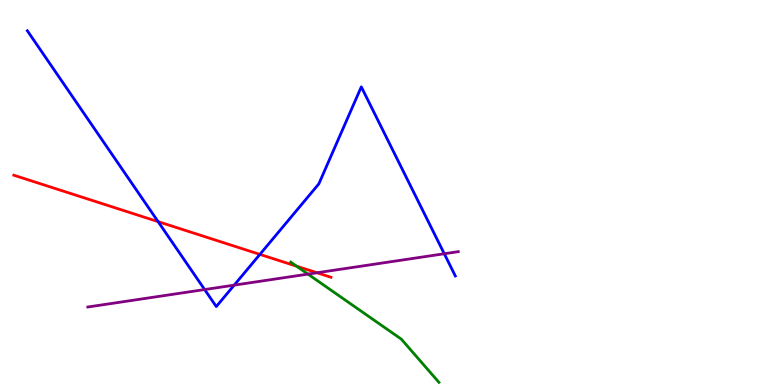[{'lines': ['blue', 'red'], 'intersections': [{'x': 2.04, 'y': 4.24}, {'x': 3.35, 'y': 3.39}]}, {'lines': ['green', 'red'], 'intersections': [{'x': 3.83, 'y': 3.09}]}, {'lines': ['purple', 'red'], 'intersections': [{'x': 4.09, 'y': 2.92}]}, {'lines': ['blue', 'green'], 'intersections': []}, {'lines': ['blue', 'purple'], 'intersections': [{'x': 2.64, 'y': 2.48}, {'x': 3.02, 'y': 2.59}, {'x': 5.73, 'y': 3.41}]}, {'lines': ['green', 'purple'], 'intersections': [{'x': 3.97, 'y': 2.88}]}]